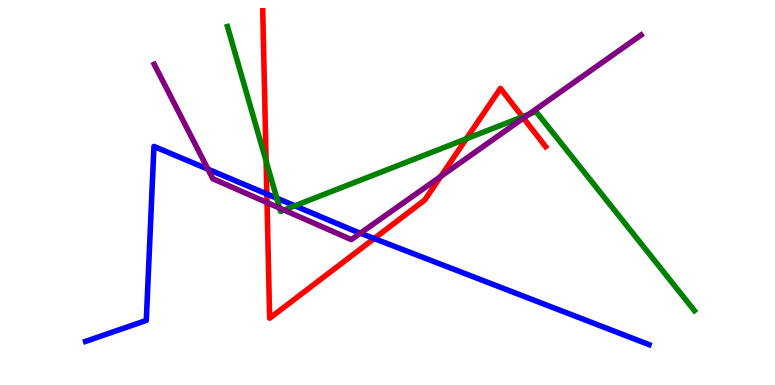[{'lines': ['blue', 'red'], 'intersections': [{'x': 3.44, 'y': 4.96}, {'x': 4.83, 'y': 3.8}]}, {'lines': ['green', 'red'], 'intersections': [{'x': 3.43, 'y': 5.82}, {'x': 6.02, 'y': 6.4}, {'x': 6.74, 'y': 6.97}]}, {'lines': ['purple', 'red'], 'intersections': [{'x': 3.45, 'y': 4.74}, {'x': 5.69, 'y': 5.42}, {'x': 6.75, 'y': 6.93}]}, {'lines': ['blue', 'green'], 'intersections': [{'x': 3.57, 'y': 4.85}, {'x': 3.8, 'y': 4.65}]}, {'lines': ['blue', 'purple'], 'intersections': [{'x': 2.68, 'y': 5.61}, {'x': 4.65, 'y': 3.94}]}, {'lines': ['green', 'purple'], 'intersections': [{'x': 3.61, 'y': 4.59}, {'x': 3.66, 'y': 4.54}, {'x': 6.82, 'y': 7.03}]}]